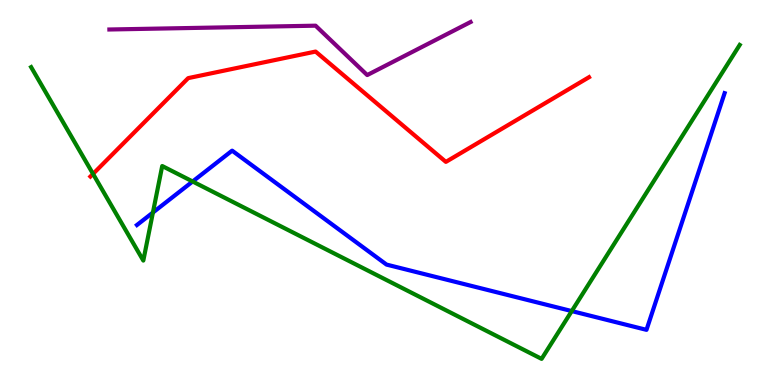[{'lines': ['blue', 'red'], 'intersections': []}, {'lines': ['green', 'red'], 'intersections': [{'x': 1.2, 'y': 5.48}]}, {'lines': ['purple', 'red'], 'intersections': []}, {'lines': ['blue', 'green'], 'intersections': [{'x': 1.97, 'y': 4.48}, {'x': 2.49, 'y': 5.29}, {'x': 7.38, 'y': 1.92}]}, {'lines': ['blue', 'purple'], 'intersections': []}, {'lines': ['green', 'purple'], 'intersections': []}]